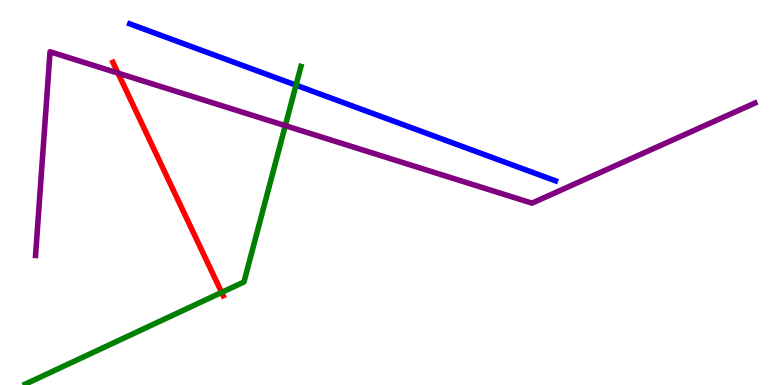[{'lines': ['blue', 'red'], 'intersections': []}, {'lines': ['green', 'red'], 'intersections': [{'x': 2.86, 'y': 2.41}]}, {'lines': ['purple', 'red'], 'intersections': [{'x': 1.52, 'y': 8.1}]}, {'lines': ['blue', 'green'], 'intersections': [{'x': 3.82, 'y': 7.79}]}, {'lines': ['blue', 'purple'], 'intersections': []}, {'lines': ['green', 'purple'], 'intersections': [{'x': 3.68, 'y': 6.74}]}]